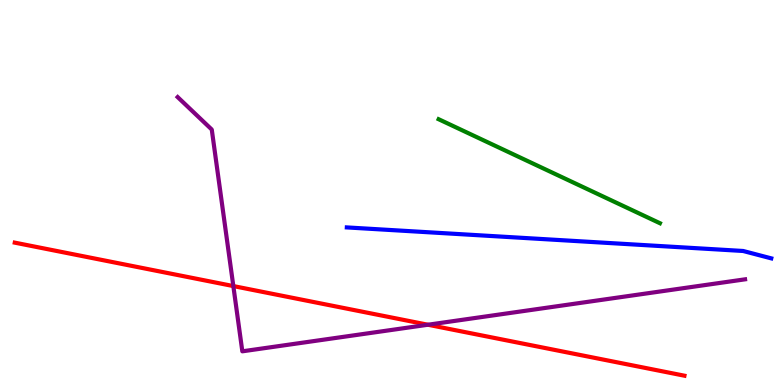[{'lines': ['blue', 'red'], 'intersections': []}, {'lines': ['green', 'red'], 'intersections': []}, {'lines': ['purple', 'red'], 'intersections': [{'x': 3.01, 'y': 2.57}, {'x': 5.52, 'y': 1.57}]}, {'lines': ['blue', 'green'], 'intersections': []}, {'lines': ['blue', 'purple'], 'intersections': []}, {'lines': ['green', 'purple'], 'intersections': []}]